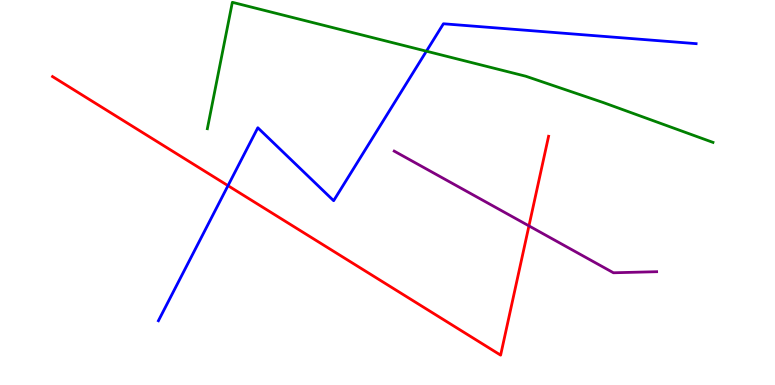[{'lines': ['blue', 'red'], 'intersections': [{'x': 2.94, 'y': 5.18}]}, {'lines': ['green', 'red'], 'intersections': []}, {'lines': ['purple', 'red'], 'intersections': [{'x': 6.83, 'y': 4.13}]}, {'lines': ['blue', 'green'], 'intersections': [{'x': 5.5, 'y': 8.67}]}, {'lines': ['blue', 'purple'], 'intersections': []}, {'lines': ['green', 'purple'], 'intersections': []}]